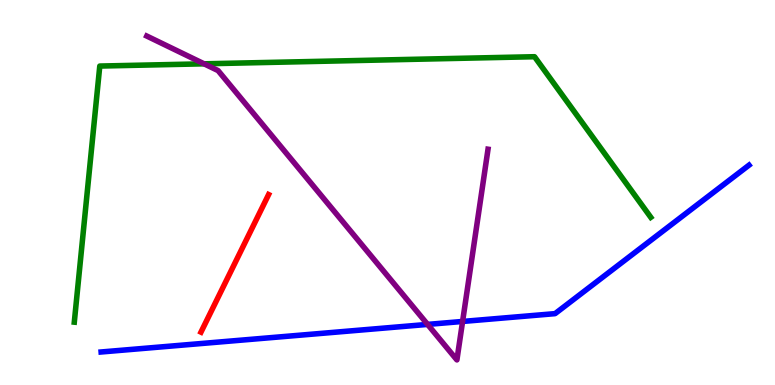[{'lines': ['blue', 'red'], 'intersections': []}, {'lines': ['green', 'red'], 'intersections': []}, {'lines': ['purple', 'red'], 'intersections': []}, {'lines': ['blue', 'green'], 'intersections': []}, {'lines': ['blue', 'purple'], 'intersections': [{'x': 5.52, 'y': 1.57}, {'x': 5.97, 'y': 1.65}]}, {'lines': ['green', 'purple'], 'intersections': [{'x': 2.63, 'y': 8.34}]}]